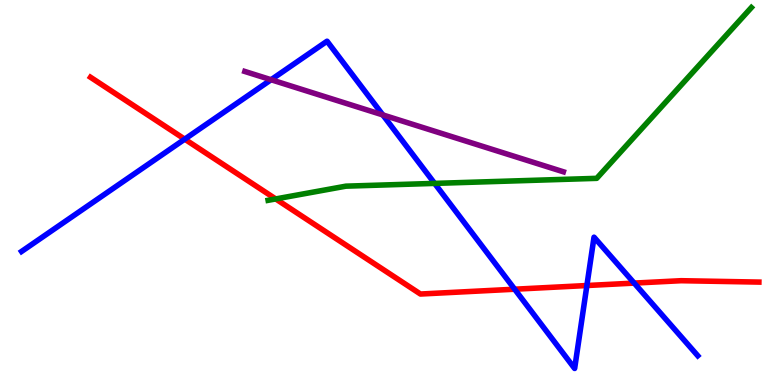[{'lines': ['blue', 'red'], 'intersections': [{'x': 2.38, 'y': 6.39}, {'x': 6.64, 'y': 2.49}, {'x': 7.57, 'y': 2.58}, {'x': 8.18, 'y': 2.65}]}, {'lines': ['green', 'red'], 'intersections': [{'x': 3.56, 'y': 4.83}]}, {'lines': ['purple', 'red'], 'intersections': []}, {'lines': ['blue', 'green'], 'intersections': [{'x': 5.61, 'y': 5.24}]}, {'lines': ['blue', 'purple'], 'intersections': [{'x': 3.5, 'y': 7.93}, {'x': 4.94, 'y': 7.01}]}, {'lines': ['green', 'purple'], 'intersections': []}]